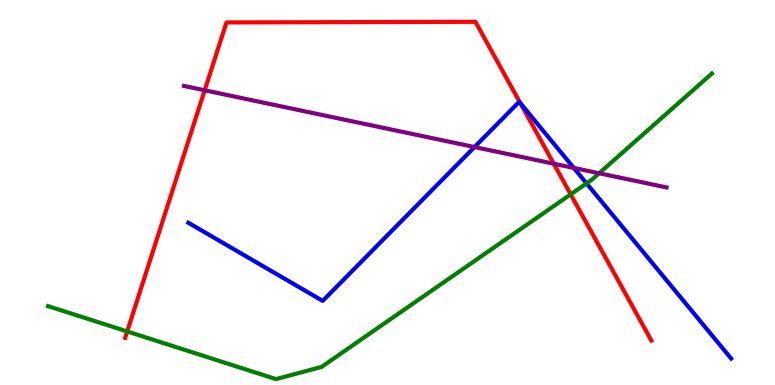[{'lines': ['blue', 'red'], 'intersections': [{'x': 6.71, 'y': 7.32}]}, {'lines': ['green', 'red'], 'intersections': [{'x': 1.64, 'y': 1.39}, {'x': 7.36, 'y': 4.95}]}, {'lines': ['purple', 'red'], 'intersections': [{'x': 2.64, 'y': 7.65}, {'x': 7.15, 'y': 5.75}]}, {'lines': ['blue', 'green'], 'intersections': [{'x': 7.57, 'y': 5.24}]}, {'lines': ['blue', 'purple'], 'intersections': [{'x': 6.12, 'y': 6.18}, {'x': 7.4, 'y': 5.64}]}, {'lines': ['green', 'purple'], 'intersections': [{'x': 7.73, 'y': 5.5}]}]